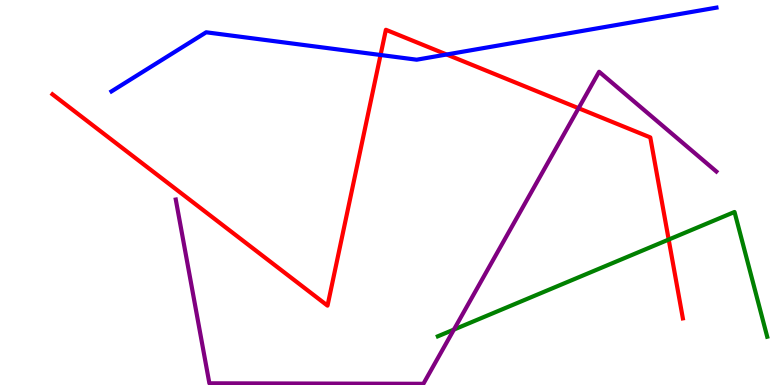[{'lines': ['blue', 'red'], 'intersections': [{'x': 4.91, 'y': 8.57}, {'x': 5.76, 'y': 8.58}]}, {'lines': ['green', 'red'], 'intersections': [{'x': 8.63, 'y': 3.78}]}, {'lines': ['purple', 'red'], 'intersections': [{'x': 7.47, 'y': 7.19}]}, {'lines': ['blue', 'green'], 'intersections': []}, {'lines': ['blue', 'purple'], 'intersections': []}, {'lines': ['green', 'purple'], 'intersections': [{'x': 5.86, 'y': 1.44}]}]